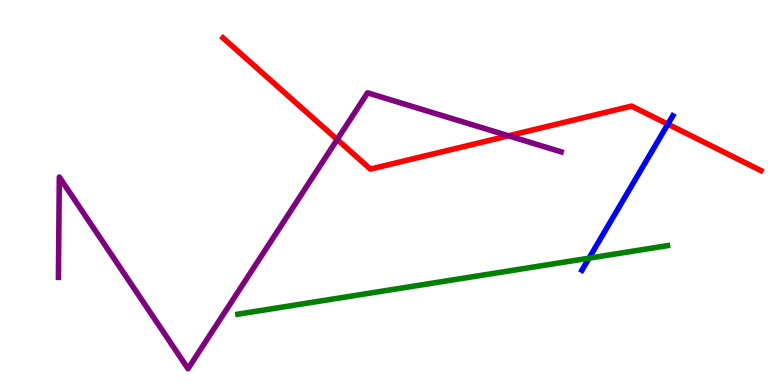[{'lines': ['blue', 'red'], 'intersections': [{'x': 8.62, 'y': 6.77}]}, {'lines': ['green', 'red'], 'intersections': []}, {'lines': ['purple', 'red'], 'intersections': [{'x': 4.35, 'y': 6.38}, {'x': 6.56, 'y': 6.47}]}, {'lines': ['blue', 'green'], 'intersections': [{'x': 7.6, 'y': 3.29}]}, {'lines': ['blue', 'purple'], 'intersections': []}, {'lines': ['green', 'purple'], 'intersections': []}]